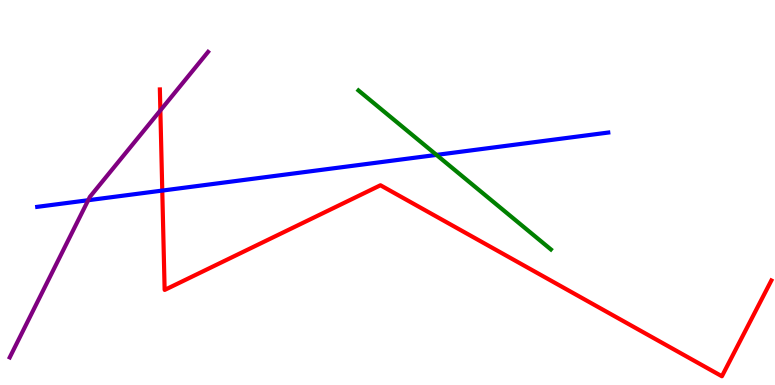[{'lines': ['blue', 'red'], 'intersections': [{'x': 2.09, 'y': 5.05}]}, {'lines': ['green', 'red'], 'intersections': []}, {'lines': ['purple', 'red'], 'intersections': [{'x': 2.07, 'y': 7.13}]}, {'lines': ['blue', 'green'], 'intersections': [{'x': 5.63, 'y': 5.98}]}, {'lines': ['blue', 'purple'], 'intersections': [{'x': 1.14, 'y': 4.8}]}, {'lines': ['green', 'purple'], 'intersections': []}]